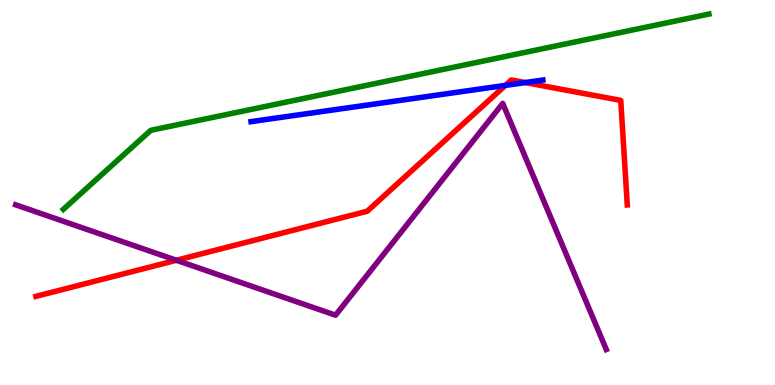[{'lines': ['blue', 'red'], 'intersections': [{'x': 6.52, 'y': 7.78}, {'x': 6.78, 'y': 7.86}]}, {'lines': ['green', 'red'], 'intersections': []}, {'lines': ['purple', 'red'], 'intersections': [{'x': 2.28, 'y': 3.24}]}, {'lines': ['blue', 'green'], 'intersections': []}, {'lines': ['blue', 'purple'], 'intersections': []}, {'lines': ['green', 'purple'], 'intersections': []}]